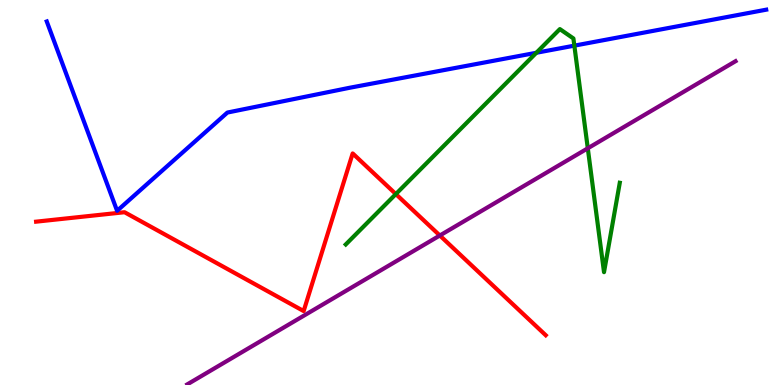[{'lines': ['blue', 'red'], 'intersections': []}, {'lines': ['green', 'red'], 'intersections': [{'x': 5.11, 'y': 4.96}]}, {'lines': ['purple', 'red'], 'intersections': [{'x': 5.68, 'y': 3.88}]}, {'lines': ['blue', 'green'], 'intersections': [{'x': 6.92, 'y': 8.63}, {'x': 7.41, 'y': 8.81}]}, {'lines': ['blue', 'purple'], 'intersections': []}, {'lines': ['green', 'purple'], 'intersections': [{'x': 7.58, 'y': 6.15}]}]